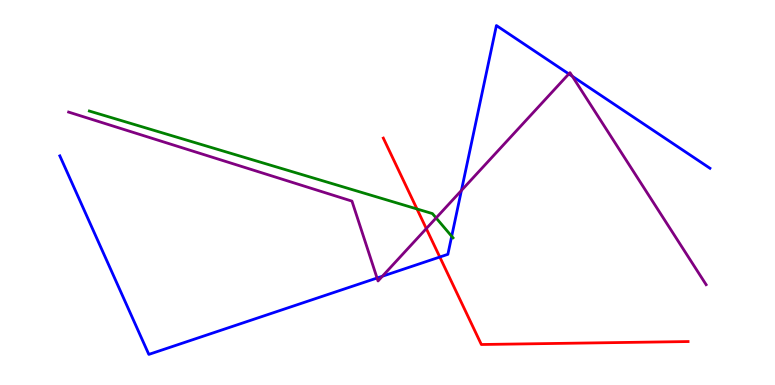[{'lines': ['blue', 'red'], 'intersections': [{'x': 5.67, 'y': 3.32}]}, {'lines': ['green', 'red'], 'intersections': [{'x': 5.38, 'y': 4.57}]}, {'lines': ['purple', 'red'], 'intersections': [{'x': 5.5, 'y': 4.06}]}, {'lines': ['blue', 'green'], 'intersections': [{'x': 5.83, 'y': 3.86}]}, {'lines': ['blue', 'purple'], 'intersections': [{'x': 4.87, 'y': 2.78}, {'x': 4.93, 'y': 2.83}, {'x': 5.95, 'y': 5.05}, {'x': 7.34, 'y': 8.08}, {'x': 7.38, 'y': 8.02}]}, {'lines': ['green', 'purple'], 'intersections': [{'x': 5.63, 'y': 4.34}]}]